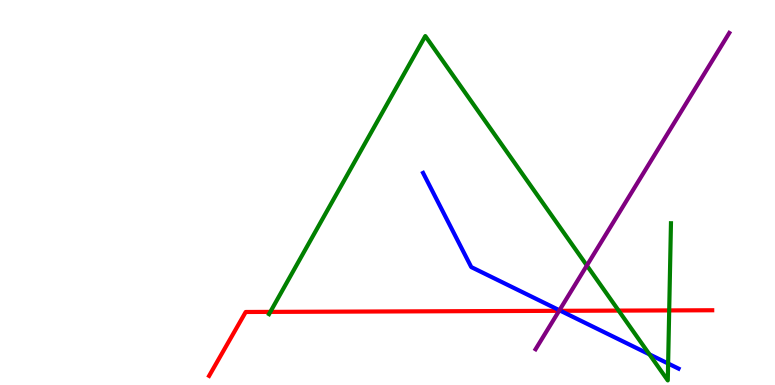[{'lines': ['blue', 'red'], 'intersections': [{'x': 7.23, 'y': 1.93}]}, {'lines': ['green', 'red'], 'intersections': [{'x': 3.49, 'y': 1.9}, {'x': 7.98, 'y': 1.93}, {'x': 8.63, 'y': 1.94}]}, {'lines': ['purple', 'red'], 'intersections': [{'x': 7.21, 'y': 1.93}]}, {'lines': ['blue', 'green'], 'intersections': [{'x': 8.38, 'y': 0.796}, {'x': 8.62, 'y': 0.558}]}, {'lines': ['blue', 'purple'], 'intersections': [{'x': 7.22, 'y': 1.94}]}, {'lines': ['green', 'purple'], 'intersections': [{'x': 7.57, 'y': 3.1}]}]